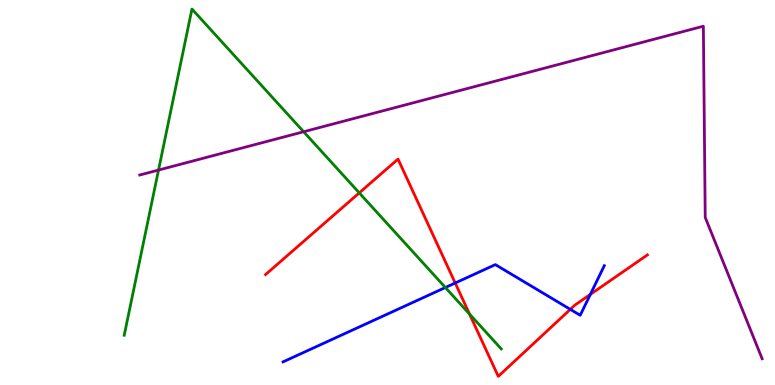[{'lines': ['blue', 'red'], 'intersections': [{'x': 5.87, 'y': 2.65}, {'x': 7.36, 'y': 1.96}, {'x': 7.62, 'y': 2.35}]}, {'lines': ['green', 'red'], 'intersections': [{'x': 4.64, 'y': 4.99}, {'x': 6.06, 'y': 1.84}]}, {'lines': ['purple', 'red'], 'intersections': []}, {'lines': ['blue', 'green'], 'intersections': [{'x': 5.75, 'y': 2.53}]}, {'lines': ['blue', 'purple'], 'intersections': []}, {'lines': ['green', 'purple'], 'intersections': [{'x': 2.05, 'y': 5.58}, {'x': 3.92, 'y': 6.58}]}]